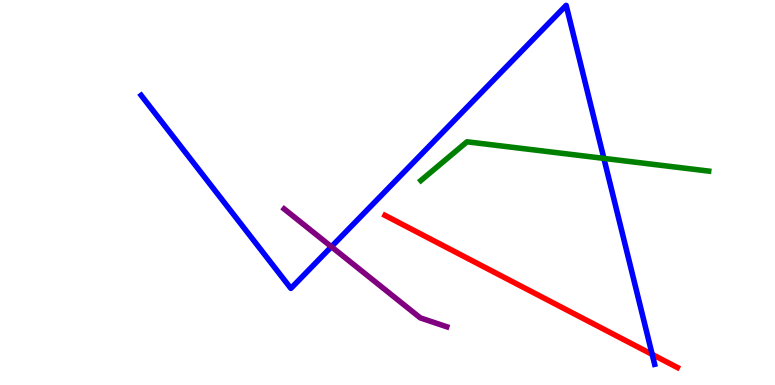[{'lines': ['blue', 'red'], 'intersections': [{'x': 8.42, 'y': 0.795}]}, {'lines': ['green', 'red'], 'intersections': []}, {'lines': ['purple', 'red'], 'intersections': []}, {'lines': ['blue', 'green'], 'intersections': [{'x': 7.79, 'y': 5.89}]}, {'lines': ['blue', 'purple'], 'intersections': [{'x': 4.28, 'y': 3.59}]}, {'lines': ['green', 'purple'], 'intersections': []}]